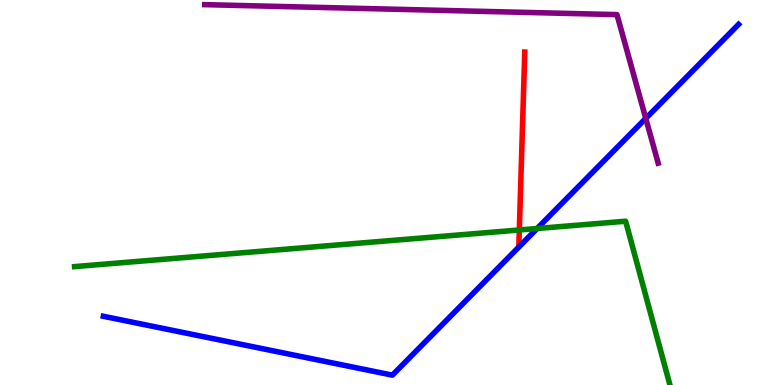[{'lines': ['blue', 'red'], 'intersections': []}, {'lines': ['green', 'red'], 'intersections': [{'x': 6.7, 'y': 4.03}]}, {'lines': ['purple', 'red'], 'intersections': []}, {'lines': ['blue', 'green'], 'intersections': [{'x': 6.93, 'y': 4.06}]}, {'lines': ['blue', 'purple'], 'intersections': [{'x': 8.33, 'y': 6.92}]}, {'lines': ['green', 'purple'], 'intersections': []}]